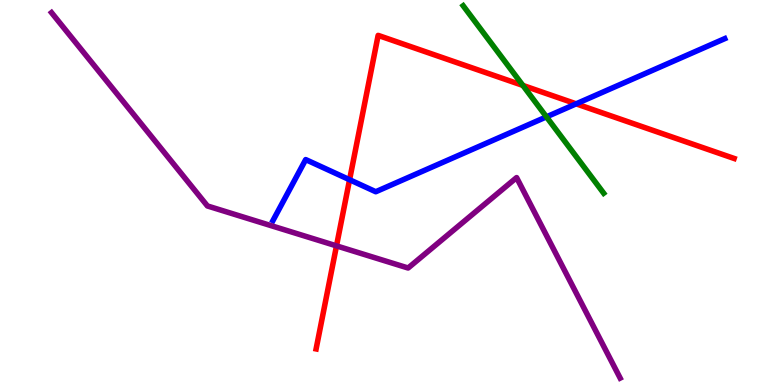[{'lines': ['blue', 'red'], 'intersections': [{'x': 4.51, 'y': 5.33}, {'x': 7.43, 'y': 7.3}]}, {'lines': ['green', 'red'], 'intersections': [{'x': 6.75, 'y': 7.78}]}, {'lines': ['purple', 'red'], 'intersections': [{'x': 4.34, 'y': 3.61}]}, {'lines': ['blue', 'green'], 'intersections': [{'x': 7.05, 'y': 6.96}]}, {'lines': ['blue', 'purple'], 'intersections': []}, {'lines': ['green', 'purple'], 'intersections': []}]